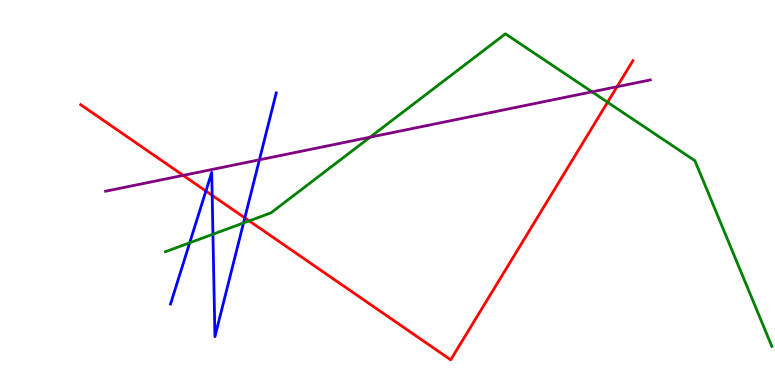[{'lines': ['blue', 'red'], 'intersections': [{'x': 2.66, 'y': 5.04}, {'x': 2.74, 'y': 4.93}, {'x': 3.16, 'y': 4.34}]}, {'lines': ['green', 'red'], 'intersections': [{'x': 3.22, 'y': 4.26}, {'x': 7.84, 'y': 7.34}]}, {'lines': ['purple', 'red'], 'intersections': [{'x': 2.36, 'y': 5.44}, {'x': 7.96, 'y': 7.75}]}, {'lines': ['blue', 'green'], 'intersections': [{'x': 2.45, 'y': 3.69}, {'x': 2.75, 'y': 3.92}, {'x': 3.14, 'y': 4.21}]}, {'lines': ['blue', 'purple'], 'intersections': [{'x': 3.35, 'y': 5.85}]}, {'lines': ['green', 'purple'], 'intersections': [{'x': 4.77, 'y': 6.44}, {'x': 7.64, 'y': 7.61}]}]